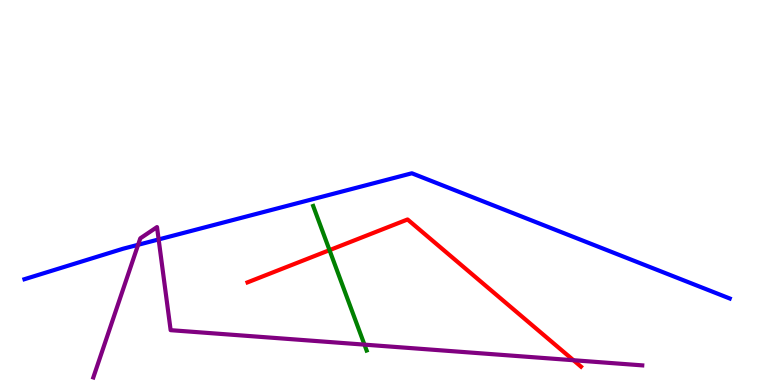[{'lines': ['blue', 'red'], 'intersections': []}, {'lines': ['green', 'red'], 'intersections': [{'x': 4.25, 'y': 3.5}]}, {'lines': ['purple', 'red'], 'intersections': [{'x': 7.4, 'y': 0.643}]}, {'lines': ['blue', 'green'], 'intersections': []}, {'lines': ['blue', 'purple'], 'intersections': [{'x': 1.78, 'y': 3.64}, {'x': 2.05, 'y': 3.78}]}, {'lines': ['green', 'purple'], 'intersections': [{'x': 4.7, 'y': 1.05}]}]